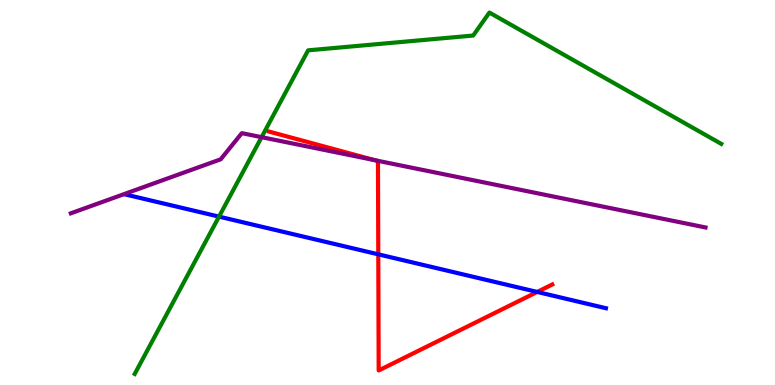[{'lines': ['blue', 'red'], 'intersections': [{'x': 4.88, 'y': 3.39}, {'x': 6.93, 'y': 2.42}]}, {'lines': ['green', 'red'], 'intersections': []}, {'lines': ['purple', 'red'], 'intersections': [{'x': 4.84, 'y': 5.84}]}, {'lines': ['blue', 'green'], 'intersections': [{'x': 2.83, 'y': 4.37}]}, {'lines': ['blue', 'purple'], 'intersections': []}, {'lines': ['green', 'purple'], 'intersections': [{'x': 3.38, 'y': 6.44}]}]